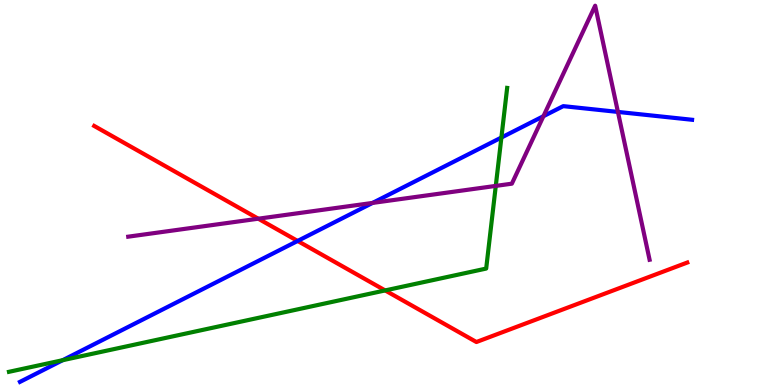[{'lines': ['blue', 'red'], 'intersections': [{'x': 3.84, 'y': 3.74}]}, {'lines': ['green', 'red'], 'intersections': [{'x': 4.97, 'y': 2.46}]}, {'lines': ['purple', 'red'], 'intersections': [{'x': 3.33, 'y': 4.32}]}, {'lines': ['blue', 'green'], 'intersections': [{'x': 0.809, 'y': 0.644}, {'x': 6.47, 'y': 6.43}]}, {'lines': ['blue', 'purple'], 'intersections': [{'x': 4.81, 'y': 4.73}, {'x': 7.01, 'y': 6.98}, {'x': 7.97, 'y': 7.09}]}, {'lines': ['green', 'purple'], 'intersections': [{'x': 6.4, 'y': 5.17}]}]